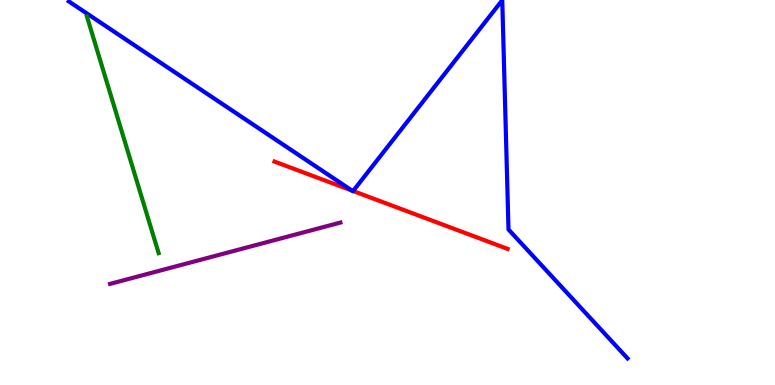[{'lines': ['blue', 'red'], 'intersections': [{'x': 4.54, 'y': 5.05}, {'x': 4.56, 'y': 5.04}]}, {'lines': ['green', 'red'], 'intersections': []}, {'lines': ['purple', 'red'], 'intersections': []}, {'lines': ['blue', 'green'], 'intersections': []}, {'lines': ['blue', 'purple'], 'intersections': []}, {'lines': ['green', 'purple'], 'intersections': []}]